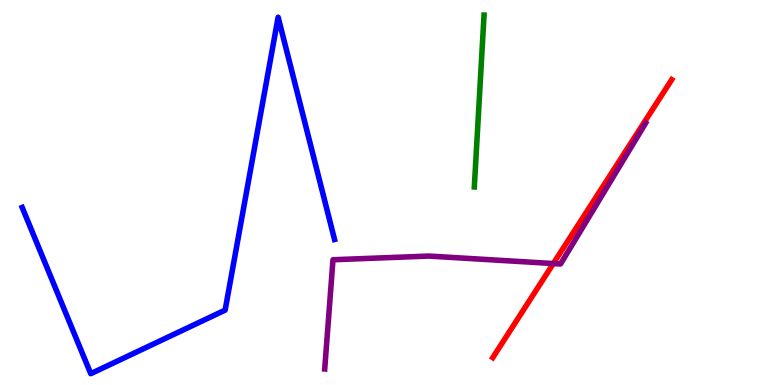[{'lines': ['blue', 'red'], 'intersections': []}, {'lines': ['green', 'red'], 'intersections': []}, {'lines': ['purple', 'red'], 'intersections': [{'x': 7.14, 'y': 3.15}]}, {'lines': ['blue', 'green'], 'intersections': []}, {'lines': ['blue', 'purple'], 'intersections': []}, {'lines': ['green', 'purple'], 'intersections': []}]